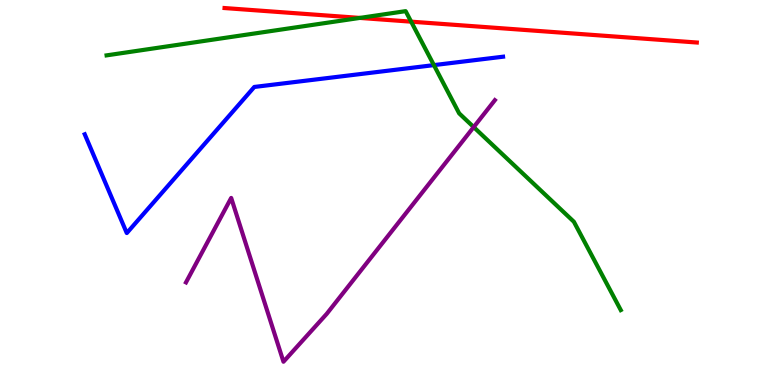[{'lines': ['blue', 'red'], 'intersections': []}, {'lines': ['green', 'red'], 'intersections': [{'x': 4.64, 'y': 9.53}, {'x': 5.31, 'y': 9.44}]}, {'lines': ['purple', 'red'], 'intersections': []}, {'lines': ['blue', 'green'], 'intersections': [{'x': 5.6, 'y': 8.31}]}, {'lines': ['blue', 'purple'], 'intersections': []}, {'lines': ['green', 'purple'], 'intersections': [{'x': 6.11, 'y': 6.7}]}]